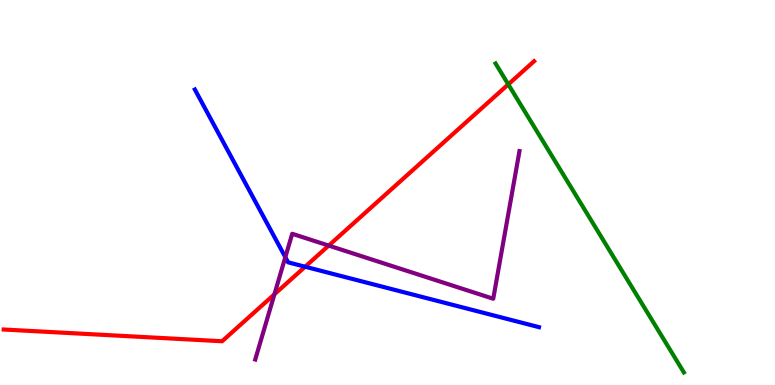[{'lines': ['blue', 'red'], 'intersections': [{'x': 3.94, 'y': 3.07}]}, {'lines': ['green', 'red'], 'intersections': [{'x': 6.56, 'y': 7.81}]}, {'lines': ['purple', 'red'], 'intersections': [{'x': 3.54, 'y': 2.36}, {'x': 4.24, 'y': 3.62}]}, {'lines': ['blue', 'green'], 'intersections': []}, {'lines': ['blue', 'purple'], 'intersections': [{'x': 3.68, 'y': 3.32}]}, {'lines': ['green', 'purple'], 'intersections': []}]